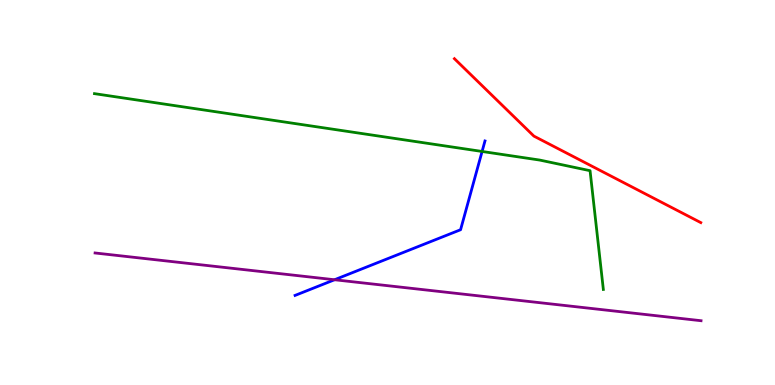[{'lines': ['blue', 'red'], 'intersections': []}, {'lines': ['green', 'red'], 'intersections': []}, {'lines': ['purple', 'red'], 'intersections': []}, {'lines': ['blue', 'green'], 'intersections': [{'x': 6.22, 'y': 6.07}]}, {'lines': ['blue', 'purple'], 'intersections': [{'x': 4.32, 'y': 2.73}]}, {'lines': ['green', 'purple'], 'intersections': []}]